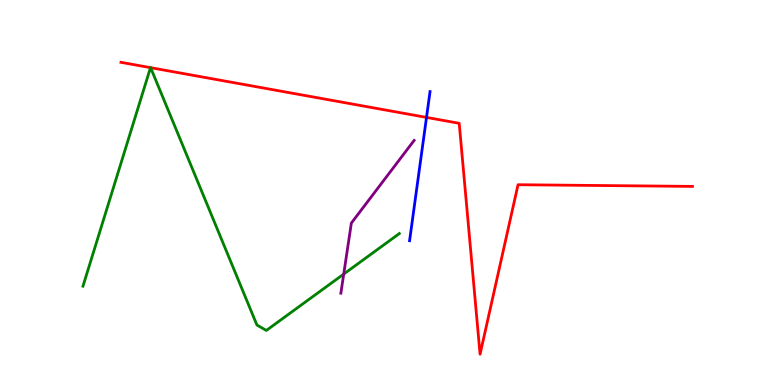[{'lines': ['blue', 'red'], 'intersections': [{'x': 5.5, 'y': 6.95}]}, {'lines': ['green', 'red'], 'intersections': [{'x': 1.94, 'y': 8.24}, {'x': 1.94, 'y': 8.24}]}, {'lines': ['purple', 'red'], 'intersections': []}, {'lines': ['blue', 'green'], 'intersections': []}, {'lines': ['blue', 'purple'], 'intersections': []}, {'lines': ['green', 'purple'], 'intersections': [{'x': 4.44, 'y': 2.88}]}]